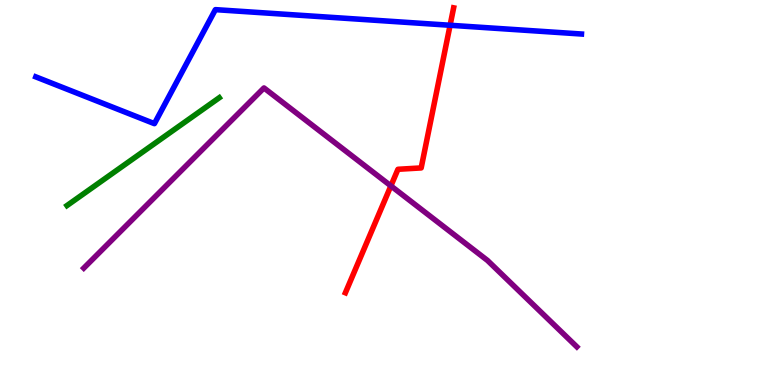[{'lines': ['blue', 'red'], 'intersections': [{'x': 5.81, 'y': 9.34}]}, {'lines': ['green', 'red'], 'intersections': []}, {'lines': ['purple', 'red'], 'intersections': [{'x': 5.04, 'y': 5.17}]}, {'lines': ['blue', 'green'], 'intersections': []}, {'lines': ['blue', 'purple'], 'intersections': []}, {'lines': ['green', 'purple'], 'intersections': []}]